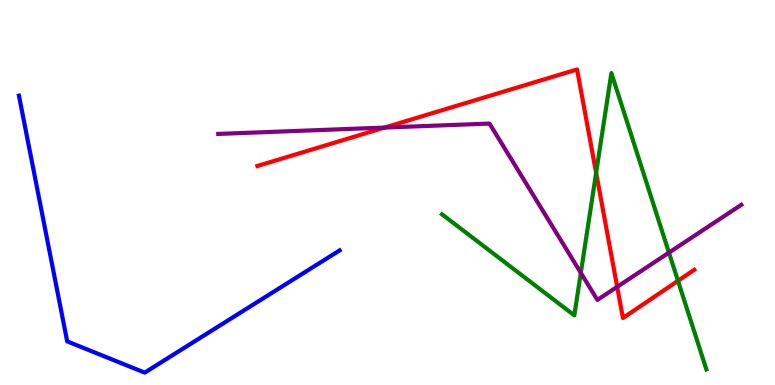[{'lines': ['blue', 'red'], 'intersections': []}, {'lines': ['green', 'red'], 'intersections': [{'x': 7.69, 'y': 5.51}, {'x': 8.75, 'y': 2.71}]}, {'lines': ['purple', 'red'], 'intersections': [{'x': 4.96, 'y': 6.69}, {'x': 7.96, 'y': 2.55}]}, {'lines': ['blue', 'green'], 'intersections': []}, {'lines': ['blue', 'purple'], 'intersections': []}, {'lines': ['green', 'purple'], 'intersections': [{'x': 7.49, 'y': 2.91}, {'x': 8.63, 'y': 3.44}]}]